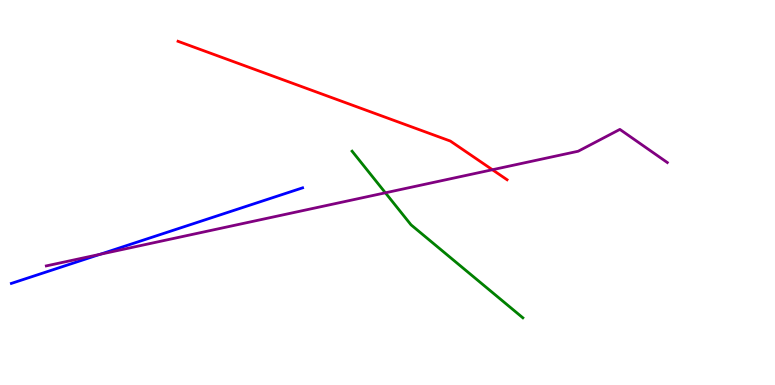[{'lines': ['blue', 'red'], 'intersections': []}, {'lines': ['green', 'red'], 'intersections': []}, {'lines': ['purple', 'red'], 'intersections': [{'x': 6.35, 'y': 5.59}]}, {'lines': ['blue', 'green'], 'intersections': []}, {'lines': ['blue', 'purple'], 'intersections': [{'x': 1.29, 'y': 3.39}]}, {'lines': ['green', 'purple'], 'intersections': [{'x': 4.97, 'y': 4.99}]}]